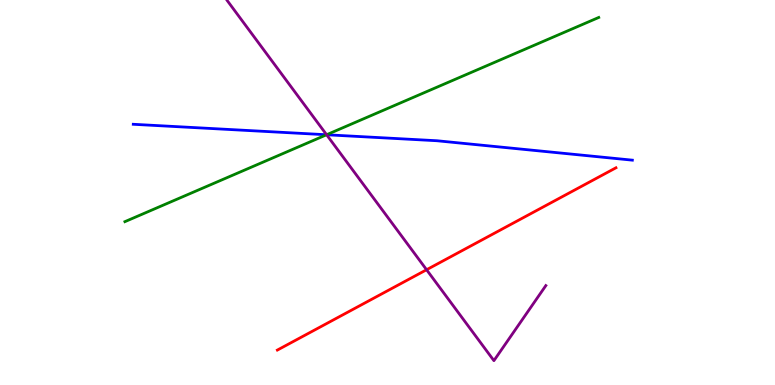[{'lines': ['blue', 'red'], 'intersections': []}, {'lines': ['green', 'red'], 'intersections': []}, {'lines': ['purple', 'red'], 'intersections': [{'x': 5.5, 'y': 2.99}]}, {'lines': ['blue', 'green'], 'intersections': [{'x': 4.21, 'y': 6.5}]}, {'lines': ['blue', 'purple'], 'intersections': [{'x': 4.21, 'y': 6.5}]}, {'lines': ['green', 'purple'], 'intersections': [{'x': 4.21, 'y': 6.5}]}]